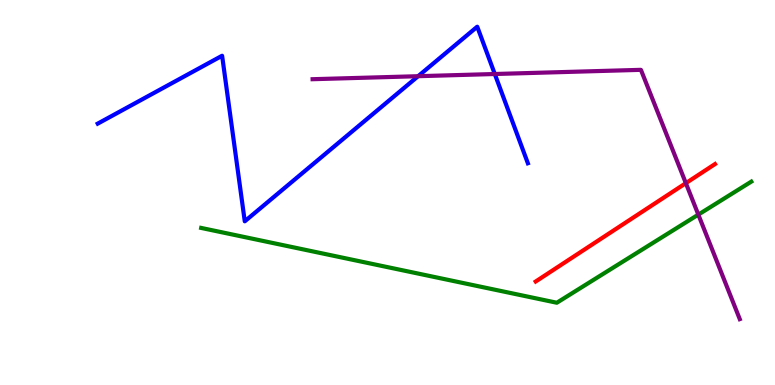[{'lines': ['blue', 'red'], 'intersections': []}, {'lines': ['green', 'red'], 'intersections': []}, {'lines': ['purple', 'red'], 'intersections': [{'x': 8.85, 'y': 5.24}]}, {'lines': ['blue', 'green'], 'intersections': []}, {'lines': ['blue', 'purple'], 'intersections': [{'x': 5.4, 'y': 8.02}, {'x': 6.38, 'y': 8.08}]}, {'lines': ['green', 'purple'], 'intersections': [{'x': 9.01, 'y': 4.43}]}]